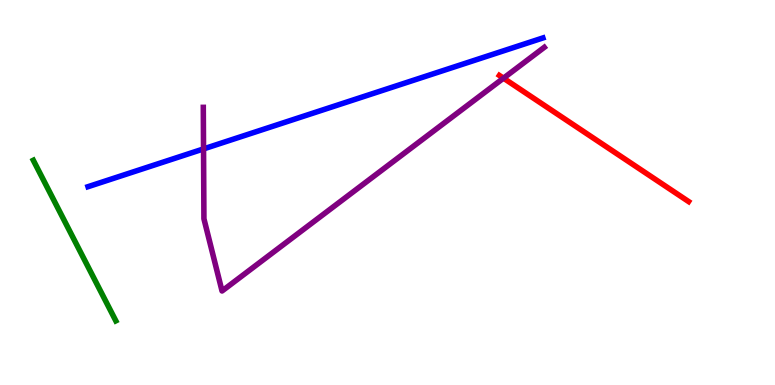[{'lines': ['blue', 'red'], 'intersections': []}, {'lines': ['green', 'red'], 'intersections': []}, {'lines': ['purple', 'red'], 'intersections': [{'x': 6.5, 'y': 7.97}]}, {'lines': ['blue', 'green'], 'intersections': []}, {'lines': ['blue', 'purple'], 'intersections': [{'x': 2.63, 'y': 6.13}]}, {'lines': ['green', 'purple'], 'intersections': []}]